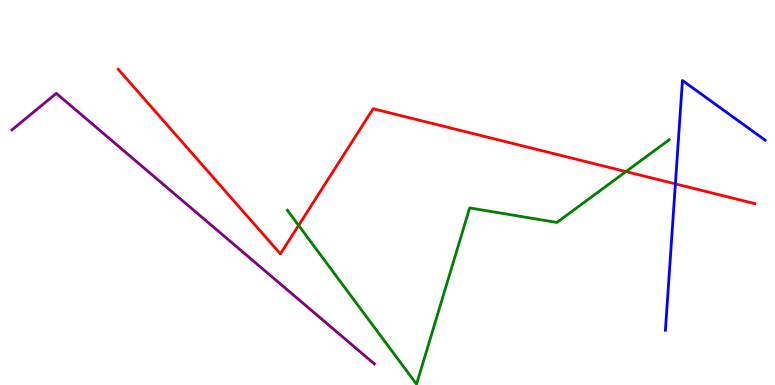[{'lines': ['blue', 'red'], 'intersections': [{'x': 8.71, 'y': 5.22}]}, {'lines': ['green', 'red'], 'intersections': [{'x': 3.85, 'y': 4.15}, {'x': 8.08, 'y': 5.54}]}, {'lines': ['purple', 'red'], 'intersections': []}, {'lines': ['blue', 'green'], 'intersections': []}, {'lines': ['blue', 'purple'], 'intersections': []}, {'lines': ['green', 'purple'], 'intersections': []}]